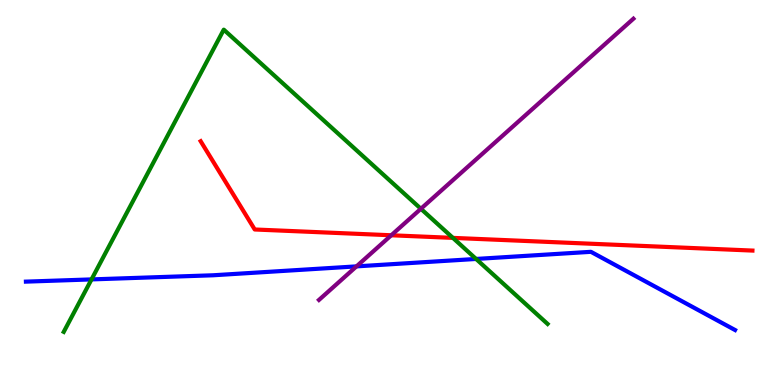[{'lines': ['blue', 'red'], 'intersections': []}, {'lines': ['green', 'red'], 'intersections': [{'x': 5.84, 'y': 3.82}]}, {'lines': ['purple', 'red'], 'intersections': [{'x': 5.05, 'y': 3.89}]}, {'lines': ['blue', 'green'], 'intersections': [{'x': 1.18, 'y': 2.74}, {'x': 6.14, 'y': 3.27}]}, {'lines': ['blue', 'purple'], 'intersections': [{'x': 4.6, 'y': 3.08}]}, {'lines': ['green', 'purple'], 'intersections': [{'x': 5.43, 'y': 4.58}]}]